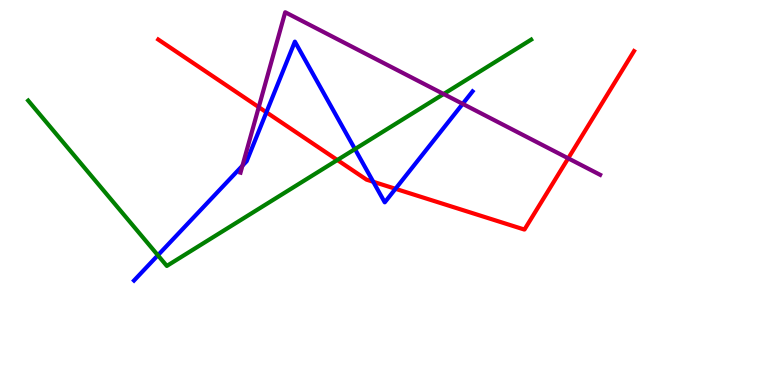[{'lines': ['blue', 'red'], 'intersections': [{'x': 3.44, 'y': 7.08}, {'x': 4.82, 'y': 5.28}, {'x': 5.1, 'y': 5.1}]}, {'lines': ['green', 'red'], 'intersections': [{'x': 4.35, 'y': 5.84}]}, {'lines': ['purple', 'red'], 'intersections': [{'x': 3.34, 'y': 7.22}, {'x': 7.33, 'y': 5.89}]}, {'lines': ['blue', 'green'], 'intersections': [{'x': 2.04, 'y': 3.37}, {'x': 4.58, 'y': 6.13}]}, {'lines': ['blue', 'purple'], 'intersections': [{'x': 3.13, 'y': 5.7}, {'x': 5.97, 'y': 7.3}]}, {'lines': ['green', 'purple'], 'intersections': [{'x': 5.72, 'y': 7.56}]}]